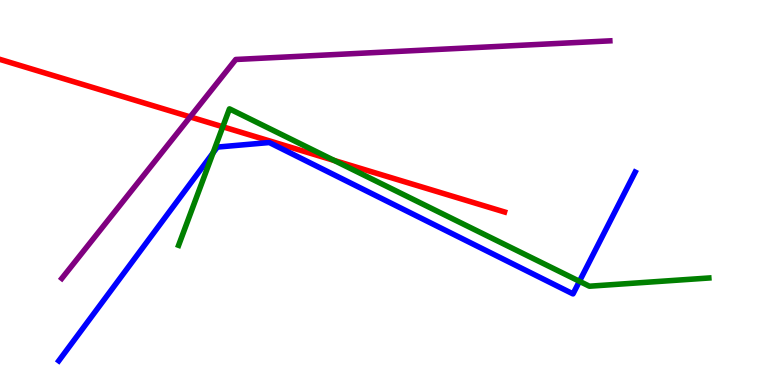[{'lines': ['blue', 'red'], 'intersections': []}, {'lines': ['green', 'red'], 'intersections': [{'x': 2.87, 'y': 6.71}, {'x': 4.31, 'y': 5.83}]}, {'lines': ['purple', 'red'], 'intersections': [{'x': 2.45, 'y': 6.96}]}, {'lines': ['blue', 'green'], 'intersections': [{'x': 2.75, 'y': 6.03}, {'x': 7.48, 'y': 2.69}]}, {'lines': ['blue', 'purple'], 'intersections': []}, {'lines': ['green', 'purple'], 'intersections': []}]